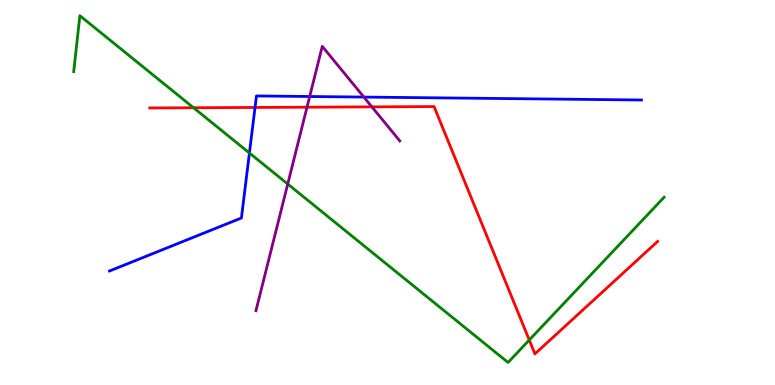[{'lines': ['blue', 'red'], 'intersections': [{'x': 3.29, 'y': 7.21}]}, {'lines': ['green', 'red'], 'intersections': [{'x': 2.5, 'y': 7.2}, {'x': 6.83, 'y': 1.17}]}, {'lines': ['purple', 'red'], 'intersections': [{'x': 3.96, 'y': 7.22}, {'x': 4.8, 'y': 7.22}]}, {'lines': ['blue', 'green'], 'intersections': [{'x': 3.22, 'y': 6.03}]}, {'lines': ['blue', 'purple'], 'intersections': [{'x': 4.0, 'y': 7.49}, {'x': 4.7, 'y': 7.48}]}, {'lines': ['green', 'purple'], 'intersections': [{'x': 3.71, 'y': 5.22}]}]